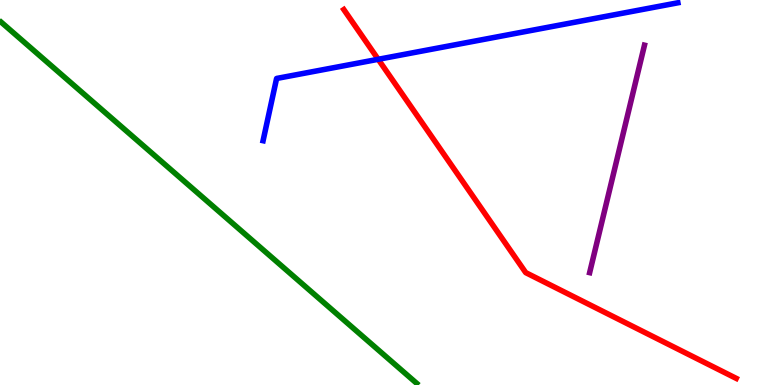[{'lines': ['blue', 'red'], 'intersections': [{'x': 4.88, 'y': 8.46}]}, {'lines': ['green', 'red'], 'intersections': []}, {'lines': ['purple', 'red'], 'intersections': []}, {'lines': ['blue', 'green'], 'intersections': []}, {'lines': ['blue', 'purple'], 'intersections': []}, {'lines': ['green', 'purple'], 'intersections': []}]